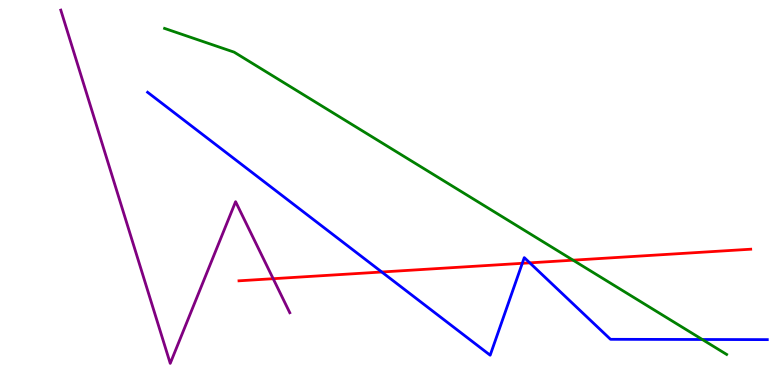[{'lines': ['blue', 'red'], 'intersections': [{'x': 4.93, 'y': 2.94}, {'x': 6.74, 'y': 3.16}, {'x': 6.84, 'y': 3.17}]}, {'lines': ['green', 'red'], 'intersections': [{'x': 7.39, 'y': 3.24}]}, {'lines': ['purple', 'red'], 'intersections': [{'x': 3.52, 'y': 2.76}]}, {'lines': ['blue', 'green'], 'intersections': [{'x': 9.06, 'y': 1.18}]}, {'lines': ['blue', 'purple'], 'intersections': []}, {'lines': ['green', 'purple'], 'intersections': []}]